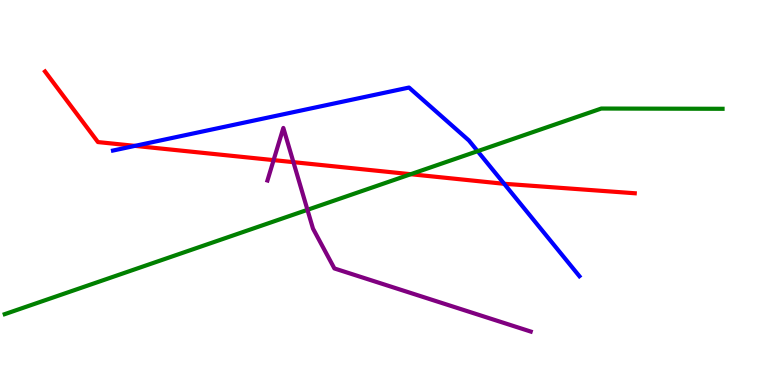[{'lines': ['blue', 'red'], 'intersections': [{'x': 1.74, 'y': 6.21}, {'x': 6.51, 'y': 5.23}]}, {'lines': ['green', 'red'], 'intersections': [{'x': 5.3, 'y': 5.47}]}, {'lines': ['purple', 'red'], 'intersections': [{'x': 3.53, 'y': 5.84}, {'x': 3.79, 'y': 5.79}]}, {'lines': ['blue', 'green'], 'intersections': [{'x': 6.16, 'y': 6.07}]}, {'lines': ['blue', 'purple'], 'intersections': []}, {'lines': ['green', 'purple'], 'intersections': [{'x': 3.97, 'y': 4.55}]}]